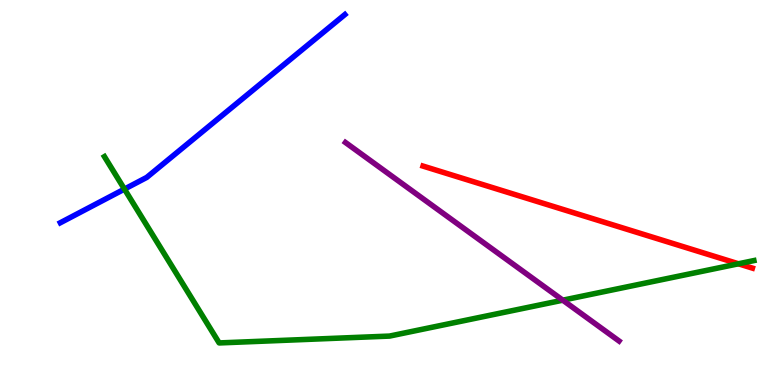[{'lines': ['blue', 'red'], 'intersections': []}, {'lines': ['green', 'red'], 'intersections': [{'x': 9.53, 'y': 3.15}]}, {'lines': ['purple', 'red'], 'intersections': []}, {'lines': ['blue', 'green'], 'intersections': [{'x': 1.61, 'y': 5.09}]}, {'lines': ['blue', 'purple'], 'intersections': []}, {'lines': ['green', 'purple'], 'intersections': [{'x': 7.26, 'y': 2.2}]}]